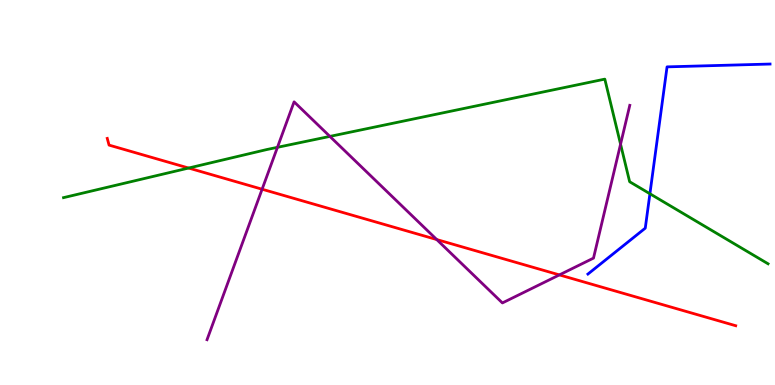[{'lines': ['blue', 'red'], 'intersections': []}, {'lines': ['green', 'red'], 'intersections': [{'x': 2.43, 'y': 5.64}]}, {'lines': ['purple', 'red'], 'intersections': [{'x': 3.38, 'y': 5.09}, {'x': 5.64, 'y': 3.78}, {'x': 7.22, 'y': 2.86}]}, {'lines': ['blue', 'green'], 'intersections': [{'x': 8.39, 'y': 4.97}]}, {'lines': ['blue', 'purple'], 'intersections': []}, {'lines': ['green', 'purple'], 'intersections': [{'x': 3.58, 'y': 6.17}, {'x': 4.26, 'y': 6.46}, {'x': 8.01, 'y': 6.25}]}]